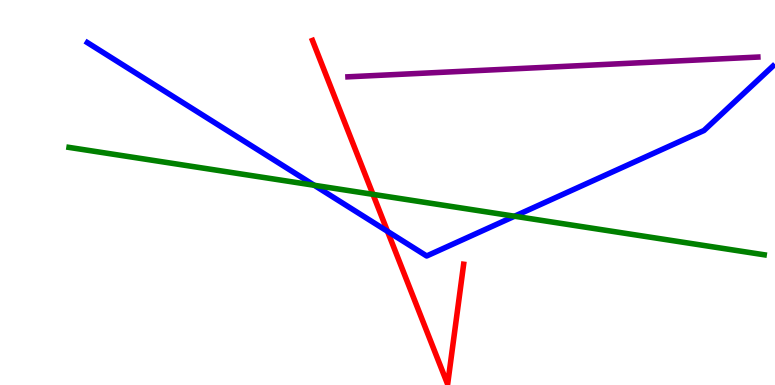[{'lines': ['blue', 'red'], 'intersections': [{'x': 5.0, 'y': 3.99}]}, {'lines': ['green', 'red'], 'intersections': [{'x': 4.81, 'y': 4.95}]}, {'lines': ['purple', 'red'], 'intersections': []}, {'lines': ['blue', 'green'], 'intersections': [{'x': 4.06, 'y': 5.19}, {'x': 6.64, 'y': 4.38}]}, {'lines': ['blue', 'purple'], 'intersections': []}, {'lines': ['green', 'purple'], 'intersections': []}]